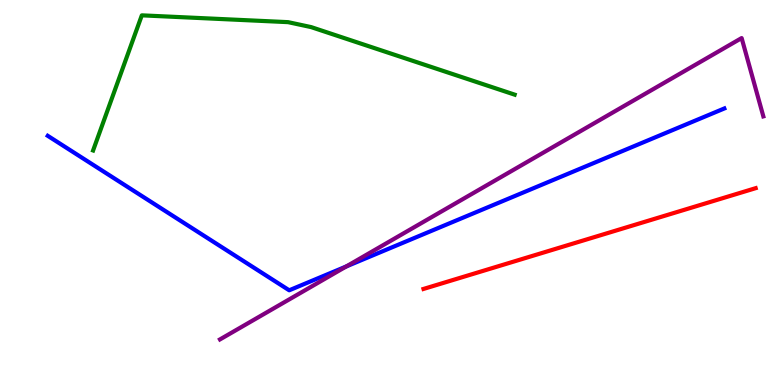[{'lines': ['blue', 'red'], 'intersections': []}, {'lines': ['green', 'red'], 'intersections': []}, {'lines': ['purple', 'red'], 'intersections': []}, {'lines': ['blue', 'green'], 'intersections': []}, {'lines': ['blue', 'purple'], 'intersections': [{'x': 4.47, 'y': 3.08}]}, {'lines': ['green', 'purple'], 'intersections': []}]